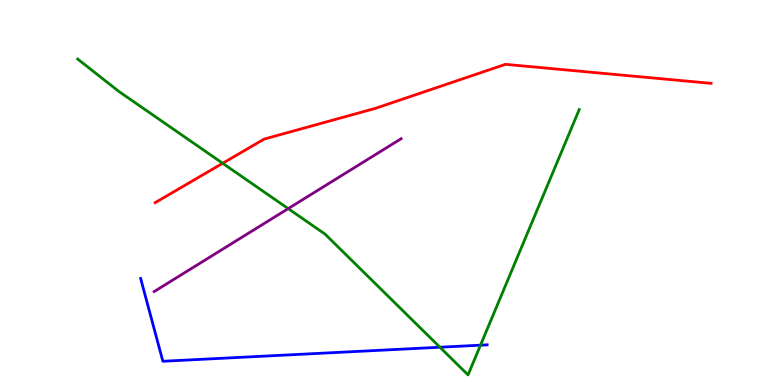[{'lines': ['blue', 'red'], 'intersections': []}, {'lines': ['green', 'red'], 'intersections': [{'x': 2.87, 'y': 5.76}]}, {'lines': ['purple', 'red'], 'intersections': []}, {'lines': ['blue', 'green'], 'intersections': [{'x': 5.68, 'y': 0.981}, {'x': 6.2, 'y': 1.03}]}, {'lines': ['blue', 'purple'], 'intersections': []}, {'lines': ['green', 'purple'], 'intersections': [{'x': 3.72, 'y': 4.58}]}]